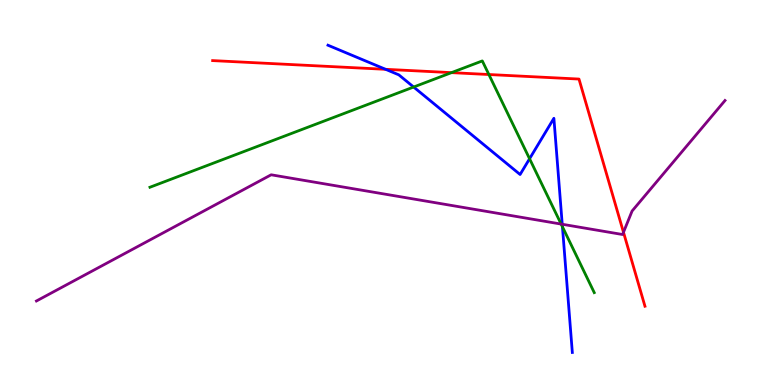[{'lines': ['blue', 'red'], 'intersections': [{'x': 4.98, 'y': 8.2}]}, {'lines': ['green', 'red'], 'intersections': [{'x': 5.83, 'y': 8.11}, {'x': 6.31, 'y': 8.06}]}, {'lines': ['purple', 'red'], 'intersections': [{'x': 8.04, 'y': 3.97}]}, {'lines': ['blue', 'green'], 'intersections': [{'x': 5.34, 'y': 7.74}, {'x': 6.83, 'y': 5.88}, {'x': 7.26, 'y': 4.11}]}, {'lines': ['blue', 'purple'], 'intersections': [{'x': 7.25, 'y': 4.18}]}, {'lines': ['green', 'purple'], 'intersections': [{'x': 7.24, 'y': 4.18}]}]